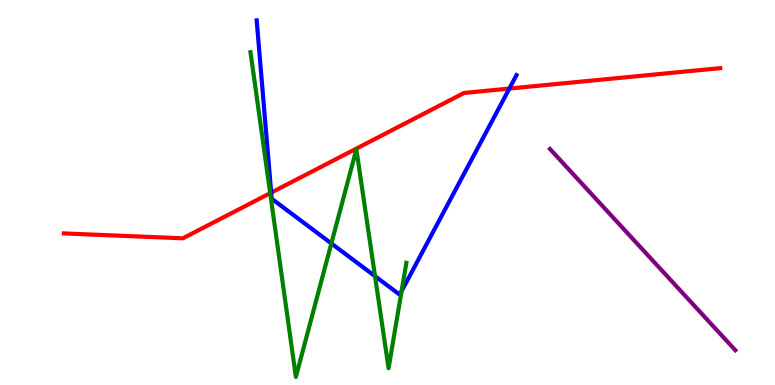[{'lines': ['blue', 'red'], 'intersections': [{'x': 3.5, 'y': 5.0}, {'x': 6.57, 'y': 7.7}]}, {'lines': ['green', 'red'], 'intersections': [{'x': 3.49, 'y': 4.98}]}, {'lines': ['purple', 'red'], 'intersections': []}, {'lines': ['blue', 'green'], 'intersections': [{'x': 4.28, 'y': 3.68}, {'x': 4.84, 'y': 2.83}, {'x': 5.18, 'y': 2.43}]}, {'lines': ['blue', 'purple'], 'intersections': []}, {'lines': ['green', 'purple'], 'intersections': []}]